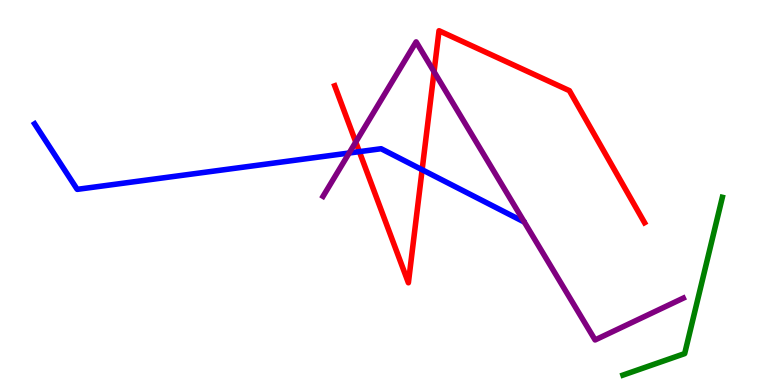[{'lines': ['blue', 'red'], 'intersections': [{'x': 4.64, 'y': 6.06}, {'x': 5.45, 'y': 5.59}]}, {'lines': ['green', 'red'], 'intersections': []}, {'lines': ['purple', 'red'], 'intersections': [{'x': 4.59, 'y': 6.31}, {'x': 5.6, 'y': 8.14}]}, {'lines': ['blue', 'green'], 'intersections': []}, {'lines': ['blue', 'purple'], 'intersections': [{'x': 4.51, 'y': 6.03}]}, {'lines': ['green', 'purple'], 'intersections': []}]